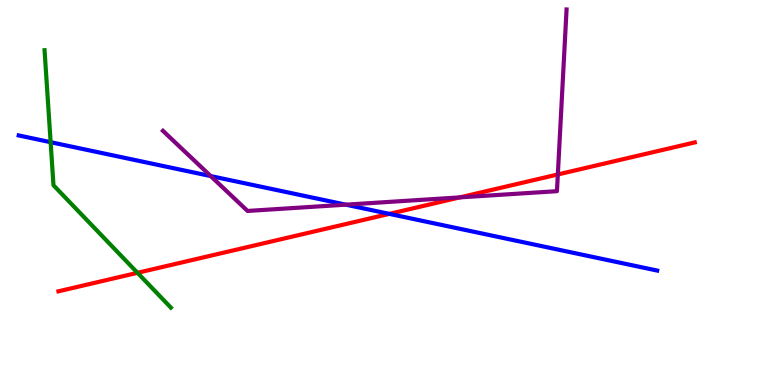[{'lines': ['blue', 'red'], 'intersections': [{'x': 5.02, 'y': 4.44}]}, {'lines': ['green', 'red'], 'intersections': [{'x': 1.77, 'y': 2.91}]}, {'lines': ['purple', 'red'], 'intersections': [{'x': 5.93, 'y': 4.87}, {'x': 7.2, 'y': 5.47}]}, {'lines': ['blue', 'green'], 'intersections': [{'x': 0.653, 'y': 6.31}]}, {'lines': ['blue', 'purple'], 'intersections': [{'x': 2.72, 'y': 5.43}, {'x': 4.46, 'y': 4.68}]}, {'lines': ['green', 'purple'], 'intersections': []}]